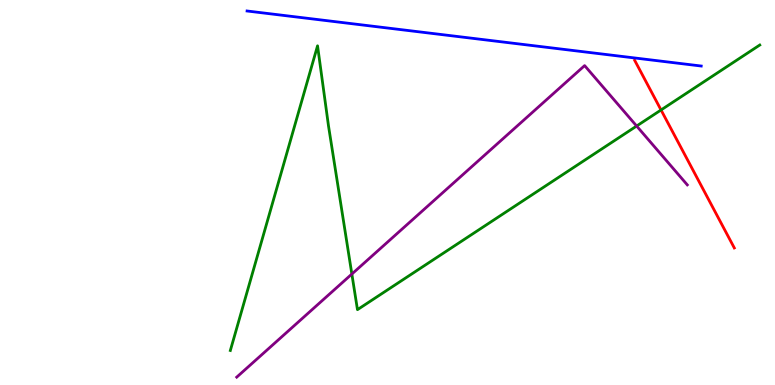[{'lines': ['blue', 'red'], 'intersections': []}, {'lines': ['green', 'red'], 'intersections': [{'x': 8.53, 'y': 7.14}]}, {'lines': ['purple', 'red'], 'intersections': []}, {'lines': ['blue', 'green'], 'intersections': []}, {'lines': ['blue', 'purple'], 'intersections': []}, {'lines': ['green', 'purple'], 'intersections': [{'x': 4.54, 'y': 2.88}, {'x': 8.21, 'y': 6.73}]}]